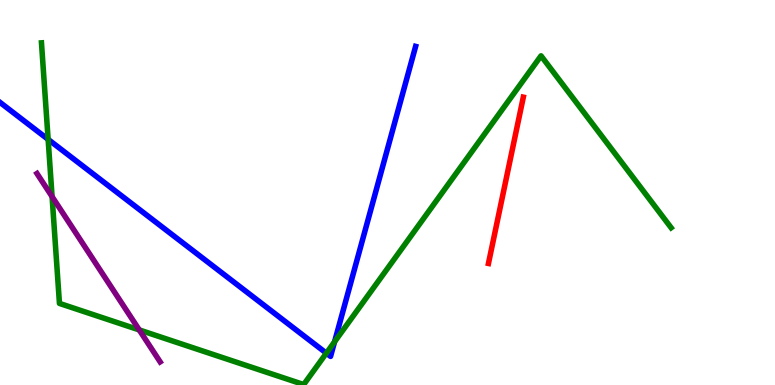[{'lines': ['blue', 'red'], 'intersections': []}, {'lines': ['green', 'red'], 'intersections': []}, {'lines': ['purple', 'red'], 'intersections': []}, {'lines': ['blue', 'green'], 'intersections': [{'x': 0.621, 'y': 6.38}, {'x': 4.21, 'y': 0.827}, {'x': 4.32, 'y': 1.12}]}, {'lines': ['blue', 'purple'], 'intersections': []}, {'lines': ['green', 'purple'], 'intersections': [{'x': 0.672, 'y': 4.89}, {'x': 1.8, 'y': 1.43}]}]